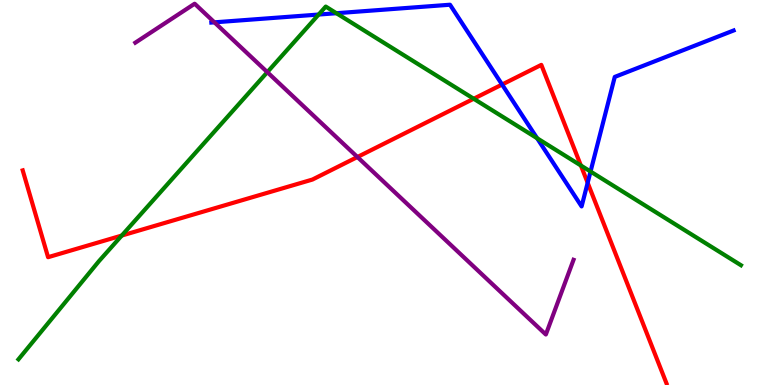[{'lines': ['blue', 'red'], 'intersections': [{'x': 6.48, 'y': 7.8}, {'x': 7.58, 'y': 5.25}]}, {'lines': ['green', 'red'], 'intersections': [{'x': 1.57, 'y': 3.88}, {'x': 6.11, 'y': 7.44}, {'x': 7.5, 'y': 5.7}]}, {'lines': ['purple', 'red'], 'intersections': [{'x': 4.61, 'y': 5.92}]}, {'lines': ['blue', 'green'], 'intersections': [{'x': 4.11, 'y': 9.62}, {'x': 4.34, 'y': 9.66}, {'x': 6.93, 'y': 6.41}, {'x': 7.62, 'y': 5.54}]}, {'lines': ['blue', 'purple'], 'intersections': [{'x': 2.77, 'y': 9.42}]}, {'lines': ['green', 'purple'], 'intersections': [{'x': 3.45, 'y': 8.13}]}]